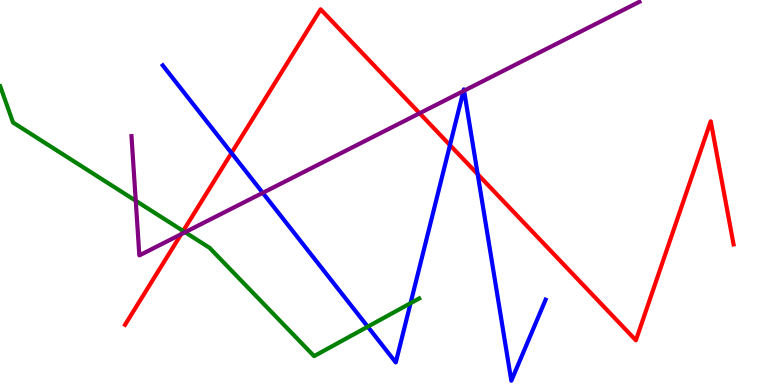[{'lines': ['blue', 'red'], 'intersections': [{'x': 2.99, 'y': 6.03}, {'x': 5.81, 'y': 6.23}, {'x': 6.16, 'y': 5.48}]}, {'lines': ['green', 'red'], 'intersections': [{'x': 2.36, 'y': 4.0}]}, {'lines': ['purple', 'red'], 'intersections': [{'x': 2.34, 'y': 3.92}, {'x': 5.41, 'y': 7.06}]}, {'lines': ['blue', 'green'], 'intersections': [{'x': 4.75, 'y': 1.51}, {'x': 5.3, 'y': 2.13}]}, {'lines': ['blue', 'purple'], 'intersections': [{'x': 3.39, 'y': 4.99}, {'x': 5.98, 'y': 7.64}, {'x': 5.99, 'y': 7.64}]}, {'lines': ['green', 'purple'], 'intersections': [{'x': 1.75, 'y': 4.79}, {'x': 2.39, 'y': 3.97}]}]